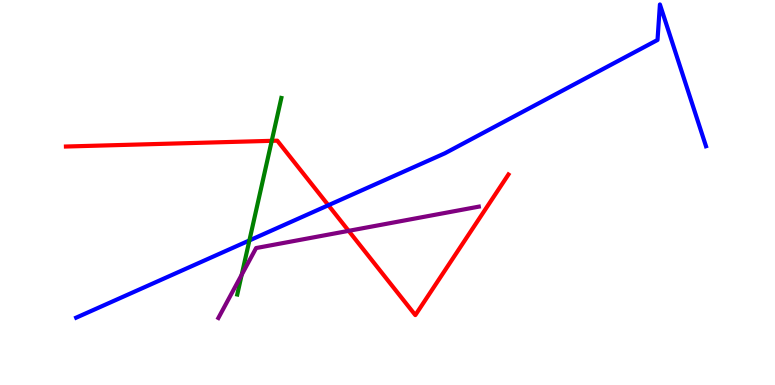[{'lines': ['blue', 'red'], 'intersections': [{'x': 4.24, 'y': 4.67}]}, {'lines': ['green', 'red'], 'intersections': [{'x': 3.51, 'y': 6.34}]}, {'lines': ['purple', 'red'], 'intersections': [{'x': 4.5, 'y': 4.0}]}, {'lines': ['blue', 'green'], 'intersections': [{'x': 3.22, 'y': 3.75}]}, {'lines': ['blue', 'purple'], 'intersections': []}, {'lines': ['green', 'purple'], 'intersections': [{'x': 3.12, 'y': 2.86}]}]